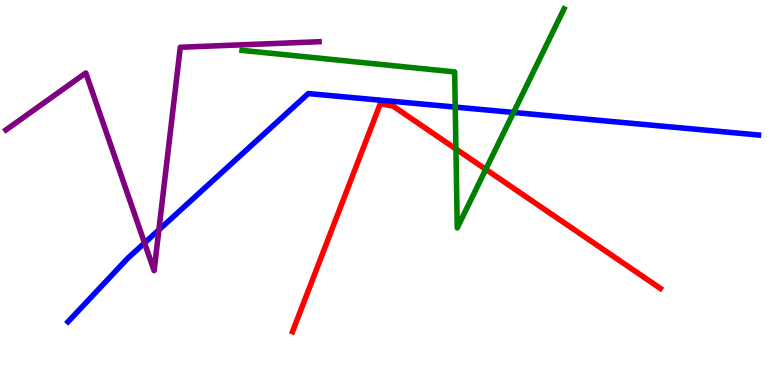[{'lines': ['blue', 'red'], 'intersections': []}, {'lines': ['green', 'red'], 'intersections': [{'x': 5.88, 'y': 6.13}, {'x': 6.27, 'y': 5.6}]}, {'lines': ['purple', 'red'], 'intersections': []}, {'lines': ['blue', 'green'], 'intersections': [{'x': 5.87, 'y': 7.22}, {'x': 6.63, 'y': 7.08}]}, {'lines': ['blue', 'purple'], 'intersections': [{'x': 1.87, 'y': 3.69}, {'x': 2.05, 'y': 4.03}]}, {'lines': ['green', 'purple'], 'intersections': []}]